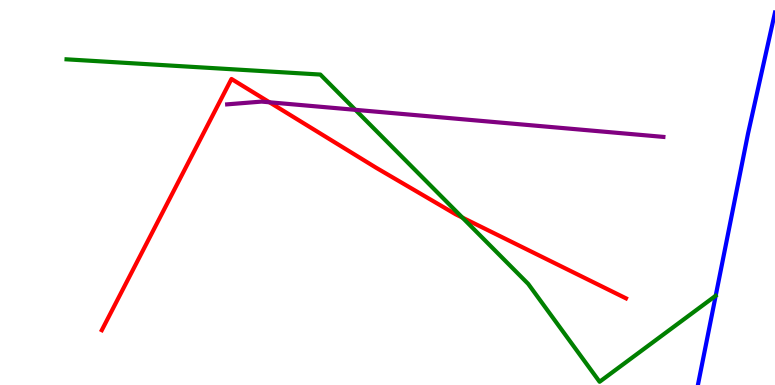[{'lines': ['blue', 'red'], 'intersections': []}, {'lines': ['green', 'red'], 'intersections': [{'x': 5.97, 'y': 4.35}]}, {'lines': ['purple', 'red'], 'intersections': [{'x': 3.48, 'y': 7.34}]}, {'lines': ['blue', 'green'], 'intersections': []}, {'lines': ['blue', 'purple'], 'intersections': []}, {'lines': ['green', 'purple'], 'intersections': [{'x': 4.59, 'y': 7.15}]}]